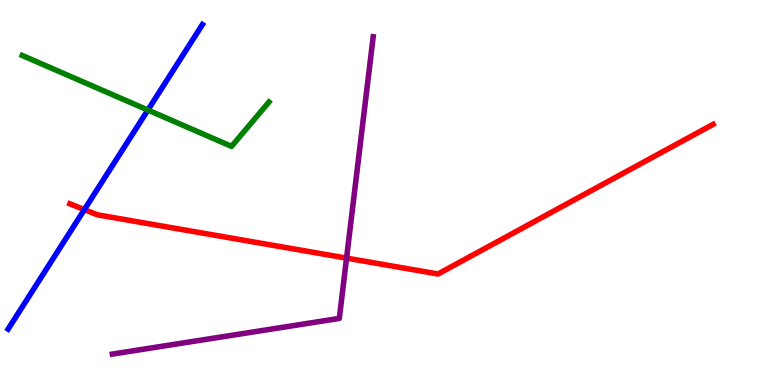[{'lines': ['blue', 'red'], 'intersections': [{'x': 1.09, 'y': 4.56}]}, {'lines': ['green', 'red'], 'intersections': []}, {'lines': ['purple', 'red'], 'intersections': [{'x': 4.47, 'y': 3.3}]}, {'lines': ['blue', 'green'], 'intersections': [{'x': 1.91, 'y': 7.14}]}, {'lines': ['blue', 'purple'], 'intersections': []}, {'lines': ['green', 'purple'], 'intersections': []}]